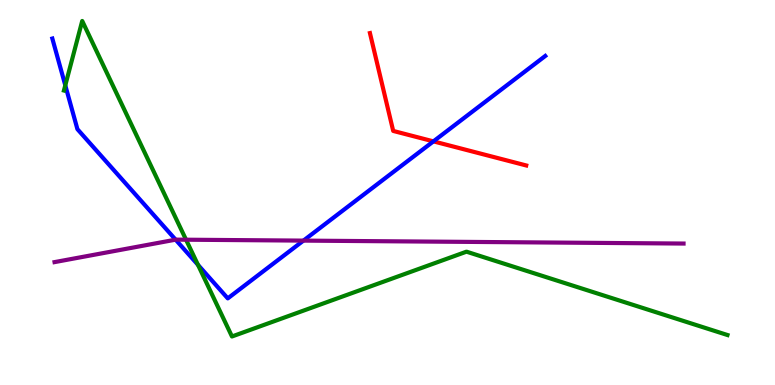[{'lines': ['blue', 'red'], 'intersections': [{'x': 5.59, 'y': 6.33}]}, {'lines': ['green', 'red'], 'intersections': []}, {'lines': ['purple', 'red'], 'intersections': []}, {'lines': ['blue', 'green'], 'intersections': [{'x': 0.842, 'y': 7.78}, {'x': 2.55, 'y': 3.12}]}, {'lines': ['blue', 'purple'], 'intersections': [{'x': 2.27, 'y': 3.77}, {'x': 3.92, 'y': 3.75}]}, {'lines': ['green', 'purple'], 'intersections': [{'x': 2.4, 'y': 3.77}]}]